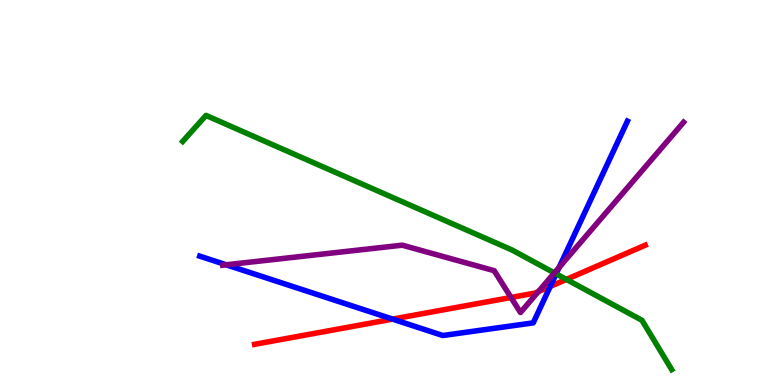[{'lines': ['blue', 'red'], 'intersections': [{'x': 5.07, 'y': 1.71}, {'x': 7.1, 'y': 2.56}]}, {'lines': ['green', 'red'], 'intersections': [{'x': 7.31, 'y': 2.74}]}, {'lines': ['purple', 'red'], 'intersections': [{'x': 6.59, 'y': 2.27}, {'x': 6.95, 'y': 2.43}]}, {'lines': ['blue', 'green'], 'intersections': [{'x': 7.18, 'y': 2.89}]}, {'lines': ['blue', 'purple'], 'intersections': [{'x': 2.92, 'y': 3.12}, {'x': 7.21, 'y': 3.05}]}, {'lines': ['green', 'purple'], 'intersections': [{'x': 7.15, 'y': 2.91}]}]